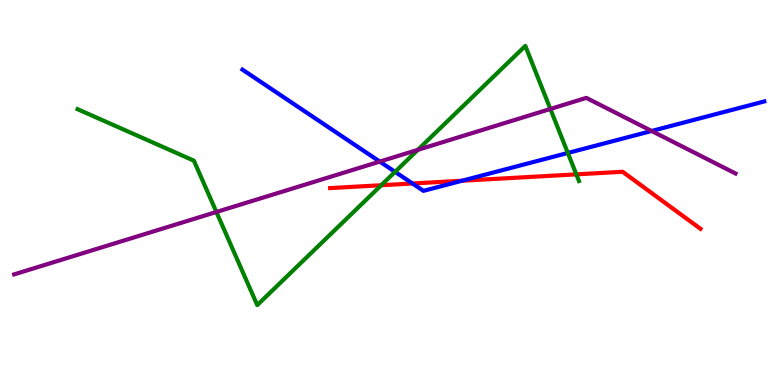[{'lines': ['blue', 'red'], 'intersections': [{'x': 5.32, 'y': 5.23}, {'x': 5.96, 'y': 5.31}]}, {'lines': ['green', 'red'], 'intersections': [{'x': 4.92, 'y': 5.19}, {'x': 7.44, 'y': 5.47}]}, {'lines': ['purple', 'red'], 'intersections': []}, {'lines': ['blue', 'green'], 'intersections': [{'x': 5.1, 'y': 5.54}, {'x': 7.33, 'y': 6.03}]}, {'lines': ['blue', 'purple'], 'intersections': [{'x': 4.9, 'y': 5.8}, {'x': 8.41, 'y': 6.6}]}, {'lines': ['green', 'purple'], 'intersections': [{'x': 2.79, 'y': 4.49}, {'x': 5.39, 'y': 6.11}, {'x': 7.1, 'y': 7.17}]}]